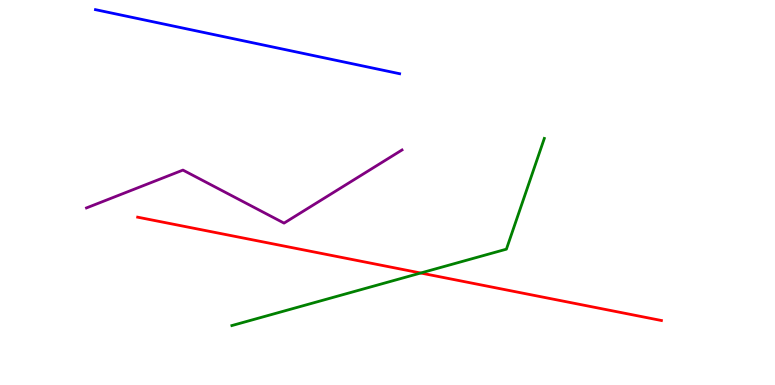[{'lines': ['blue', 'red'], 'intersections': []}, {'lines': ['green', 'red'], 'intersections': [{'x': 5.43, 'y': 2.91}]}, {'lines': ['purple', 'red'], 'intersections': []}, {'lines': ['blue', 'green'], 'intersections': []}, {'lines': ['blue', 'purple'], 'intersections': []}, {'lines': ['green', 'purple'], 'intersections': []}]